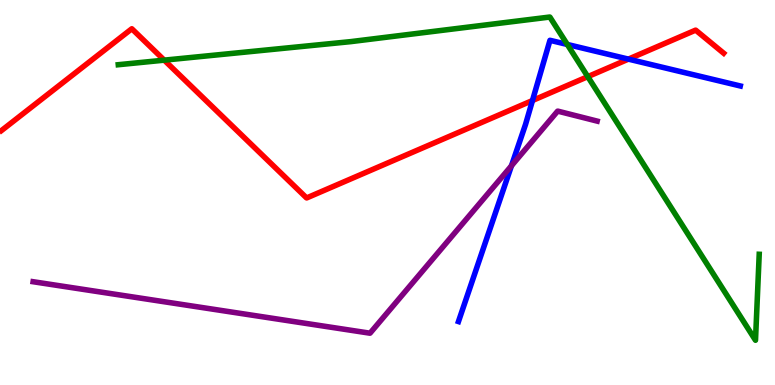[{'lines': ['blue', 'red'], 'intersections': [{'x': 6.87, 'y': 7.39}, {'x': 8.11, 'y': 8.46}]}, {'lines': ['green', 'red'], 'intersections': [{'x': 2.12, 'y': 8.44}, {'x': 7.58, 'y': 8.01}]}, {'lines': ['purple', 'red'], 'intersections': []}, {'lines': ['blue', 'green'], 'intersections': [{'x': 7.32, 'y': 8.85}]}, {'lines': ['blue', 'purple'], 'intersections': [{'x': 6.6, 'y': 5.69}]}, {'lines': ['green', 'purple'], 'intersections': []}]